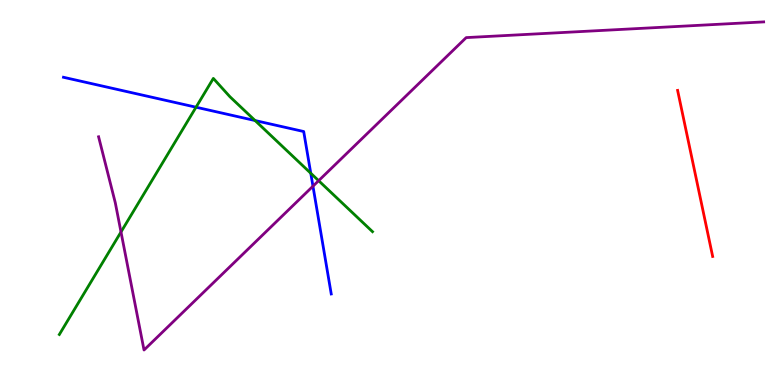[{'lines': ['blue', 'red'], 'intersections': []}, {'lines': ['green', 'red'], 'intersections': []}, {'lines': ['purple', 'red'], 'intersections': []}, {'lines': ['blue', 'green'], 'intersections': [{'x': 2.53, 'y': 7.22}, {'x': 3.29, 'y': 6.87}, {'x': 4.01, 'y': 5.5}]}, {'lines': ['blue', 'purple'], 'intersections': [{'x': 4.04, 'y': 5.16}]}, {'lines': ['green', 'purple'], 'intersections': [{'x': 1.56, 'y': 3.97}, {'x': 4.11, 'y': 5.31}]}]